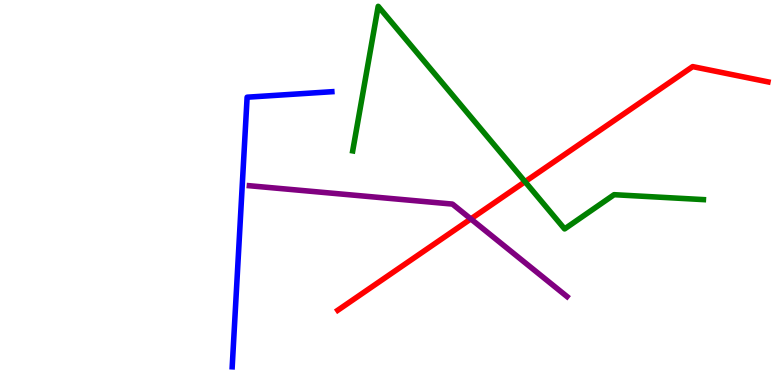[{'lines': ['blue', 'red'], 'intersections': []}, {'lines': ['green', 'red'], 'intersections': [{'x': 6.77, 'y': 5.28}]}, {'lines': ['purple', 'red'], 'intersections': [{'x': 6.08, 'y': 4.31}]}, {'lines': ['blue', 'green'], 'intersections': []}, {'lines': ['blue', 'purple'], 'intersections': []}, {'lines': ['green', 'purple'], 'intersections': []}]